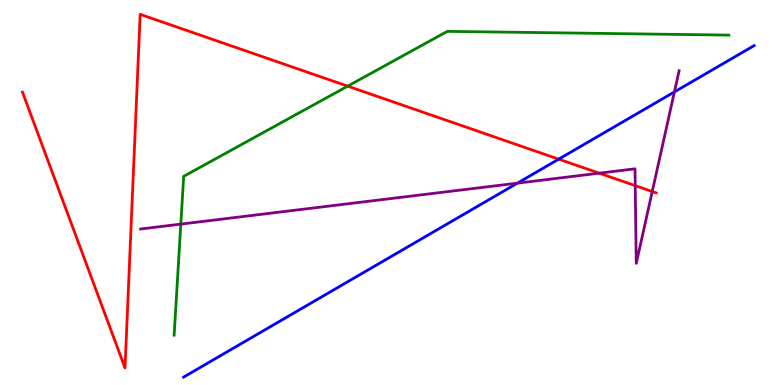[{'lines': ['blue', 'red'], 'intersections': [{'x': 7.21, 'y': 5.87}]}, {'lines': ['green', 'red'], 'intersections': [{'x': 4.49, 'y': 7.76}]}, {'lines': ['purple', 'red'], 'intersections': [{'x': 7.73, 'y': 5.5}, {'x': 8.2, 'y': 5.18}, {'x': 8.42, 'y': 5.03}]}, {'lines': ['blue', 'green'], 'intersections': []}, {'lines': ['blue', 'purple'], 'intersections': [{'x': 6.68, 'y': 5.24}, {'x': 8.7, 'y': 7.61}]}, {'lines': ['green', 'purple'], 'intersections': [{'x': 2.33, 'y': 4.18}]}]